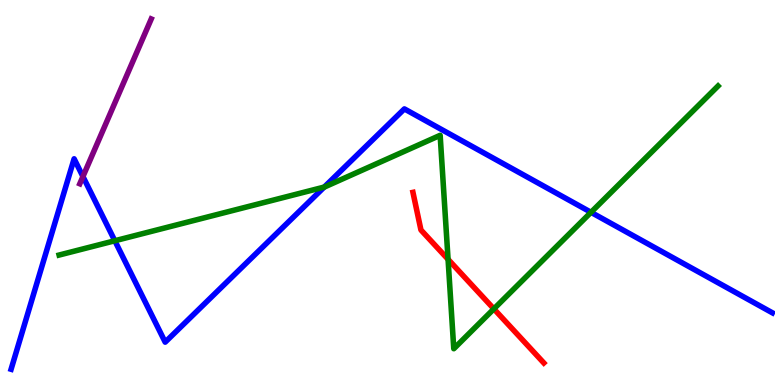[{'lines': ['blue', 'red'], 'intersections': []}, {'lines': ['green', 'red'], 'intersections': [{'x': 5.78, 'y': 3.26}, {'x': 6.37, 'y': 1.98}]}, {'lines': ['purple', 'red'], 'intersections': []}, {'lines': ['blue', 'green'], 'intersections': [{'x': 1.48, 'y': 3.75}, {'x': 4.18, 'y': 5.14}, {'x': 7.63, 'y': 4.49}]}, {'lines': ['blue', 'purple'], 'intersections': [{'x': 1.07, 'y': 5.41}]}, {'lines': ['green', 'purple'], 'intersections': []}]